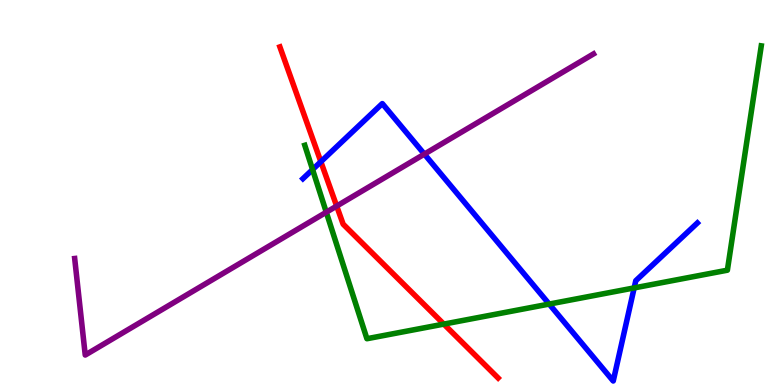[{'lines': ['blue', 'red'], 'intersections': [{'x': 4.14, 'y': 5.8}]}, {'lines': ['green', 'red'], 'intersections': [{'x': 5.73, 'y': 1.58}]}, {'lines': ['purple', 'red'], 'intersections': [{'x': 4.34, 'y': 4.65}]}, {'lines': ['blue', 'green'], 'intersections': [{'x': 4.03, 'y': 5.6}, {'x': 7.09, 'y': 2.1}, {'x': 8.18, 'y': 2.52}]}, {'lines': ['blue', 'purple'], 'intersections': [{'x': 5.48, 'y': 6.0}]}, {'lines': ['green', 'purple'], 'intersections': [{'x': 4.21, 'y': 4.49}]}]